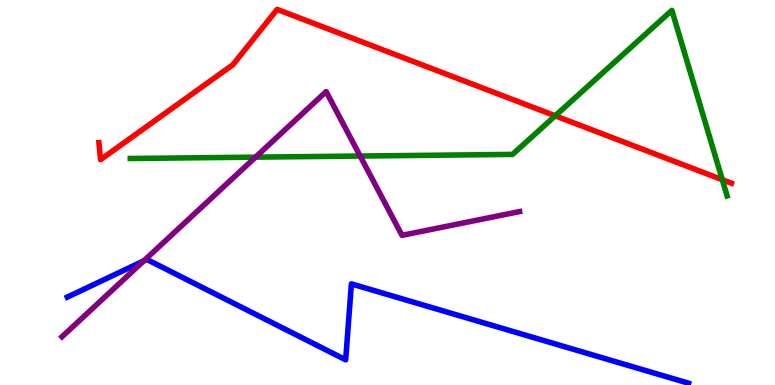[{'lines': ['blue', 'red'], 'intersections': []}, {'lines': ['green', 'red'], 'intersections': [{'x': 7.16, 'y': 6.99}, {'x': 9.32, 'y': 5.33}]}, {'lines': ['purple', 'red'], 'intersections': []}, {'lines': ['blue', 'green'], 'intersections': []}, {'lines': ['blue', 'purple'], 'intersections': [{'x': 1.86, 'y': 3.23}]}, {'lines': ['green', 'purple'], 'intersections': [{'x': 3.3, 'y': 5.92}, {'x': 4.65, 'y': 5.95}]}]